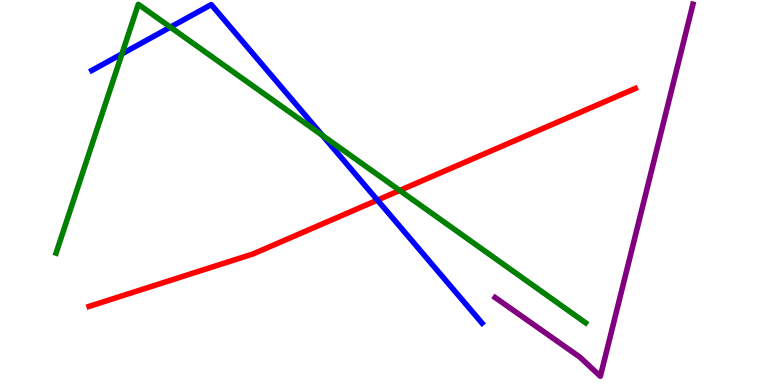[{'lines': ['blue', 'red'], 'intersections': [{'x': 4.87, 'y': 4.8}]}, {'lines': ['green', 'red'], 'intersections': [{'x': 5.16, 'y': 5.05}]}, {'lines': ['purple', 'red'], 'intersections': []}, {'lines': ['blue', 'green'], 'intersections': [{'x': 1.57, 'y': 8.6}, {'x': 2.2, 'y': 9.29}, {'x': 4.16, 'y': 6.48}]}, {'lines': ['blue', 'purple'], 'intersections': []}, {'lines': ['green', 'purple'], 'intersections': []}]